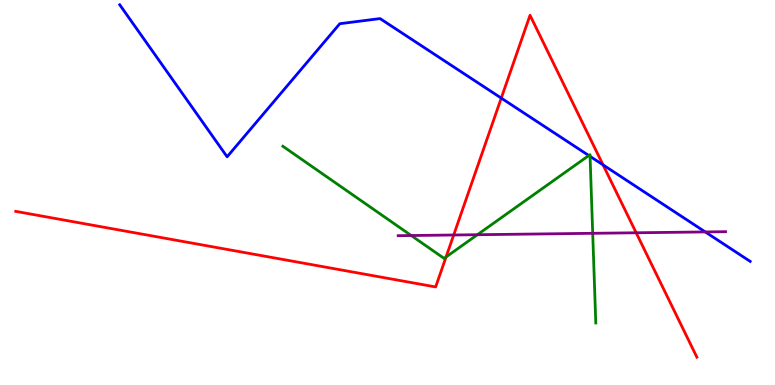[{'lines': ['blue', 'red'], 'intersections': [{'x': 6.47, 'y': 7.45}, {'x': 7.78, 'y': 5.72}]}, {'lines': ['green', 'red'], 'intersections': [{'x': 5.76, 'y': 3.33}]}, {'lines': ['purple', 'red'], 'intersections': [{'x': 5.85, 'y': 3.9}, {'x': 8.21, 'y': 3.95}]}, {'lines': ['blue', 'green'], 'intersections': [{'x': 7.6, 'y': 5.96}, {'x': 7.61, 'y': 5.94}]}, {'lines': ['blue', 'purple'], 'intersections': [{'x': 9.1, 'y': 3.98}]}, {'lines': ['green', 'purple'], 'intersections': [{'x': 5.31, 'y': 3.88}, {'x': 6.16, 'y': 3.9}, {'x': 7.65, 'y': 3.94}]}]